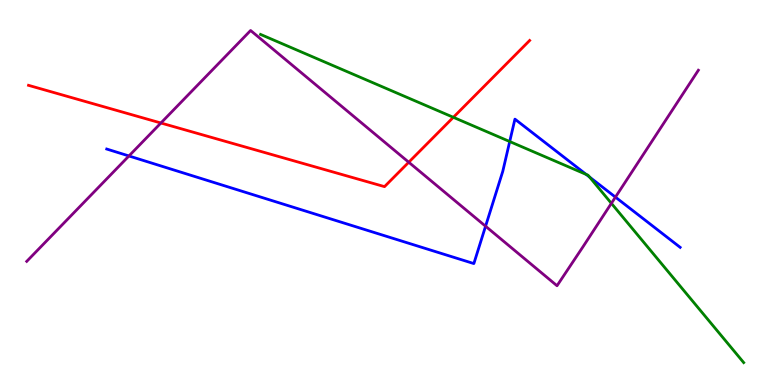[{'lines': ['blue', 'red'], 'intersections': []}, {'lines': ['green', 'red'], 'intersections': [{'x': 5.85, 'y': 6.95}]}, {'lines': ['purple', 'red'], 'intersections': [{'x': 2.08, 'y': 6.81}, {'x': 5.27, 'y': 5.79}]}, {'lines': ['blue', 'green'], 'intersections': [{'x': 6.58, 'y': 6.32}, {'x': 7.56, 'y': 5.47}, {'x': 7.61, 'y': 5.4}]}, {'lines': ['blue', 'purple'], 'intersections': [{'x': 1.66, 'y': 5.95}, {'x': 6.27, 'y': 4.12}, {'x': 7.94, 'y': 4.88}]}, {'lines': ['green', 'purple'], 'intersections': [{'x': 7.89, 'y': 4.72}]}]